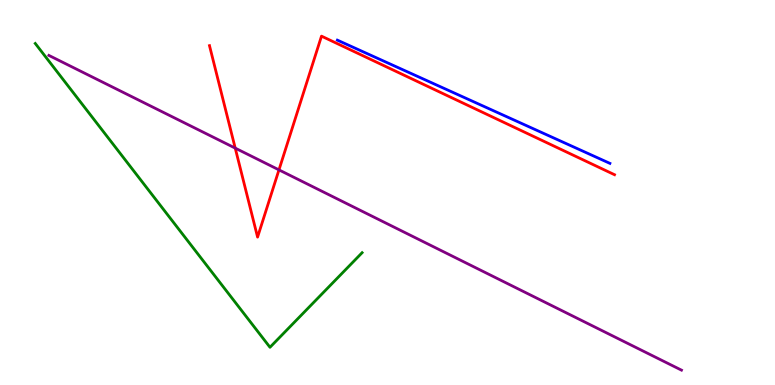[{'lines': ['blue', 'red'], 'intersections': []}, {'lines': ['green', 'red'], 'intersections': []}, {'lines': ['purple', 'red'], 'intersections': [{'x': 3.04, 'y': 6.15}, {'x': 3.6, 'y': 5.59}]}, {'lines': ['blue', 'green'], 'intersections': []}, {'lines': ['blue', 'purple'], 'intersections': []}, {'lines': ['green', 'purple'], 'intersections': []}]